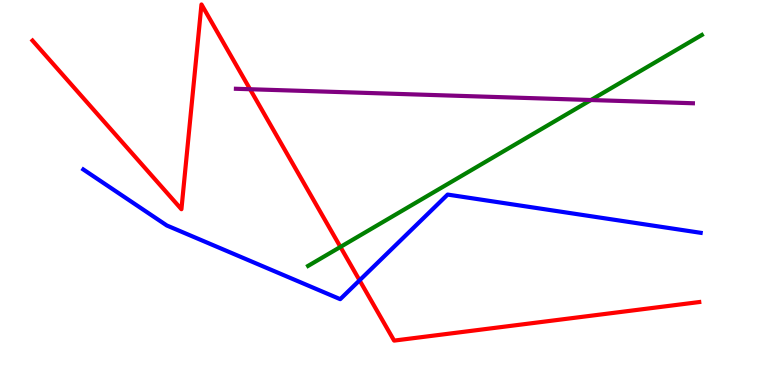[{'lines': ['blue', 'red'], 'intersections': [{'x': 4.64, 'y': 2.72}]}, {'lines': ['green', 'red'], 'intersections': [{'x': 4.39, 'y': 3.59}]}, {'lines': ['purple', 'red'], 'intersections': [{'x': 3.23, 'y': 7.68}]}, {'lines': ['blue', 'green'], 'intersections': []}, {'lines': ['blue', 'purple'], 'intersections': []}, {'lines': ['green', 'purple'], 'intersections': [{'x': 7.62, 'y': 7.4}]}]